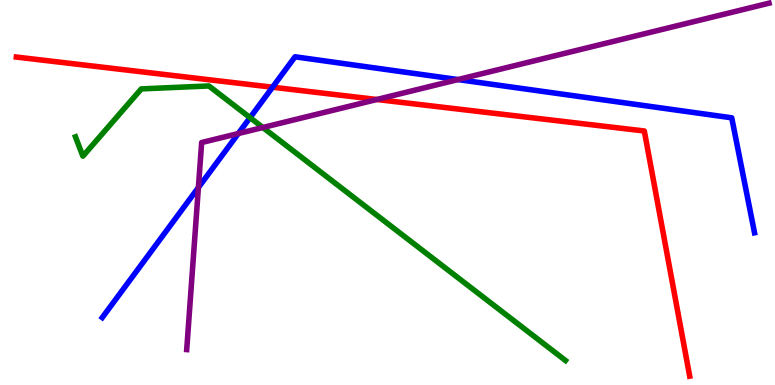[{'lines': ['blue', 'red'], 'intersections': [{'x': 3.52, 'y': 7.73}]}, {'lines': ['green', 'red'], 'intersections': []}, {'lines': ['purple', 'red'], 'intersections': [{'x': 4.86, 'y': 7.42}]}, {'lines': ['blue', 'green'], 'intersections': [{'x': 3.23, 'y': 6.94}]}, {'lines': ['blue', 'purple'], 'intersections': [{'x': 2.56, 'y': 5.13}, {'x': 3.07, 'y': 6.53}, {'x': 5.91, 'y': 7.93}]}, {'lines': ['green', 'purple'], 'intersections': [{'x': 3.39, 'y': 6.69}]}]